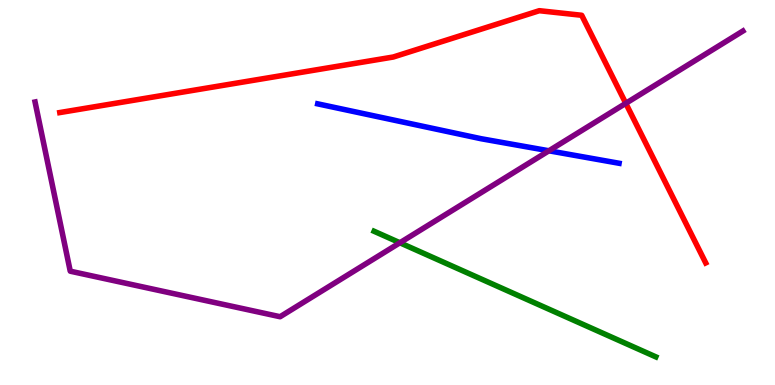[{'lines': ['blue', 'red'], 'intersections': []}, {'lines': ['green', 'red'], 'intersections': []}, {'lines': ['purple', 'red'], 'intersections': [{'x': 8.07, 'y': 7.32}]}, {'lines': ['blue', 'green'], 'intersections': []}, {'lines': ['blue', 'purple'], 'intersections': [{'x': 7.08, 'y': 6.08}]}, {'lines': ['green', 'purple'], 'intersections': [{'x': 5.16, 'y': 3.69}]}]